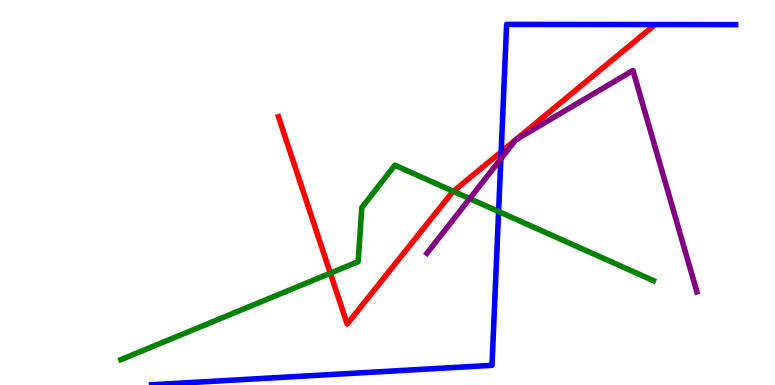[{'lines': ['blue', 'red'], 'intersections': [{'x': 6.47, 'y': 6.06}]}, {'lines': ['green', 'red'], 'intersections': [{'x': 4.26, 'y': 2.9}, {'x': 5.85, 'y': 5.03}]}, {'lines': ['purple', 'red'], 'intersections': []}, {'lines': ['blue', 'green'], 'intersections': [{'x': 6.43, 'y': 4.51}]}, {'lines': ['blue', 'purple'], 'intersections': [{'x': 6.46, 'y': 5.87}]}, {'lines': ['green', 'purple'], 'intersections': [{'x': 6.06, 'y': 4.84}]}]